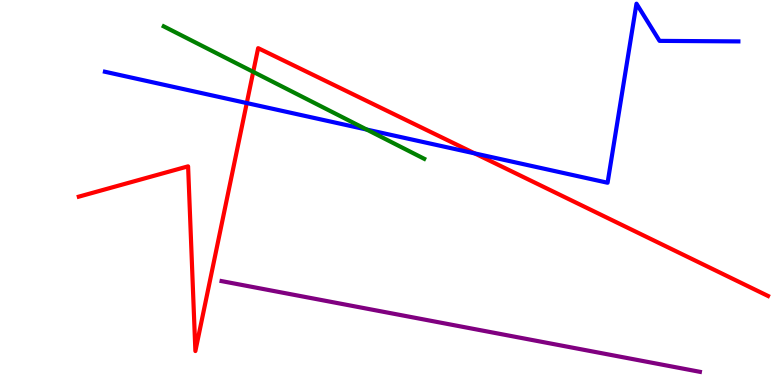[{'lines': ['blue', 'red'], 'intersections': [{'x': 3.18, 'y': 7.32}, {'x': 6.12, 'y': 6.02}]}, {'lines': ['green', 'red'], 'intersections': [{'x': 3.27, 'y': 8.13}]}, {'lines': ['purple', 'red'], 'intersections': []}, {'lines': ['blue', 'green'], 'intersections': [{'x': 4.73, 'y': 6.64}]}, {'lines': ['blue', 'purple'], 'intersections': []}, {'lines': ['green', 'purple'], 'intersections': []}]